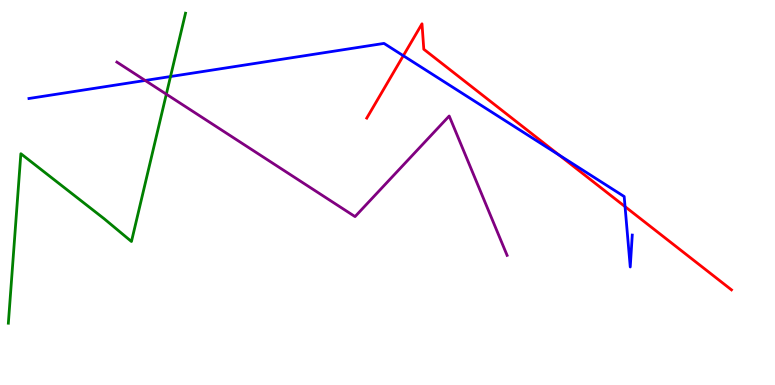[{'lines': ['blue', 'red'], 'intersections': [{'x': 5.2, 'y': 8.55}, {'x': 7.21, 'y': 5.97}, {'x': 8.07, 'y': 4.63}]}, {'lines': ['green', 'red'], 'intersections': []}, {'lines': ['purple', 'red'], 'intersections': []}, {'lines': ['blue', 'green'], 'intersections': [{'x': 2.2, 'y': 8.01}]}, {'lines': ['blue', 'purple'], 'intersections': [{'x': 1.87, 'y': 7.91}]}, {'lines': ['green', 'purple'], 'intersections': [{'x': 2.15, 'y': 7.55}]}]